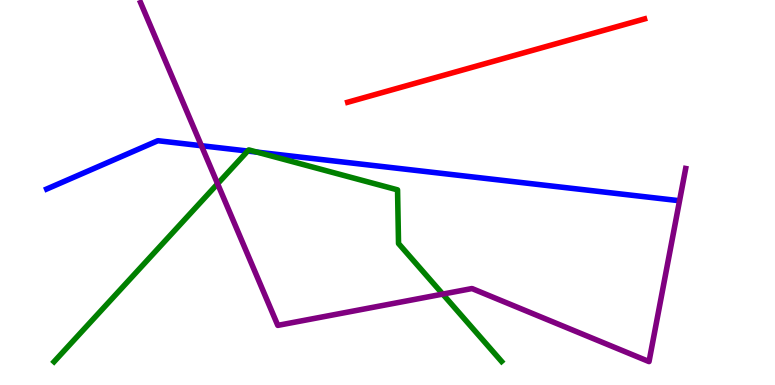[{'lines': ['blue', 'red'], 'intersections': []}, {'lines': ['green', 'red'], 'intersections': []}, {'lines': ['purple', 'red'], 'intersections': []}, {'lines': ['blue', 'green'], 'intersections': [{'x': 3.2, 'y': 6.08}, {'x': 3.32, 'y': 6.05}]}, {'lines': ['blue', 'purple'], 'intersections': [{'x': 2.6, 'y': 6.22}]}, {'lines': ['green', 'purple'], 'intersections': [{'x': 2.81, 'y': 5.23}, {'x': 5.71, 'y': 2.36}]}]